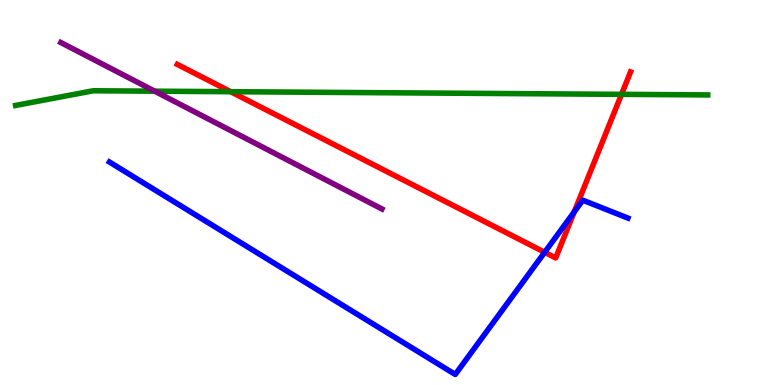[{'lines': ['blue', 'red'], 'intersections': [{'x': 7.03, 'y': 3.45}, {'x': 7.41, 'y': 4.49}]}, {'lines': ['green', 'red'], 'intersections': [{'x': 2.98, 'y': 7.62}, {'x': 8.02, 'y': 7.55}]}, {'lines': ['purple', 'red'], 'intersections': []}, {'lines': ['blue', 'green'], 'intersections': []}, {'lines': ['blue', 'purple'], 'intersections': []}, {'lines': ['green', 'purple'], 'intersections': [{'x': 2.0, 'y': 7.63}]}]